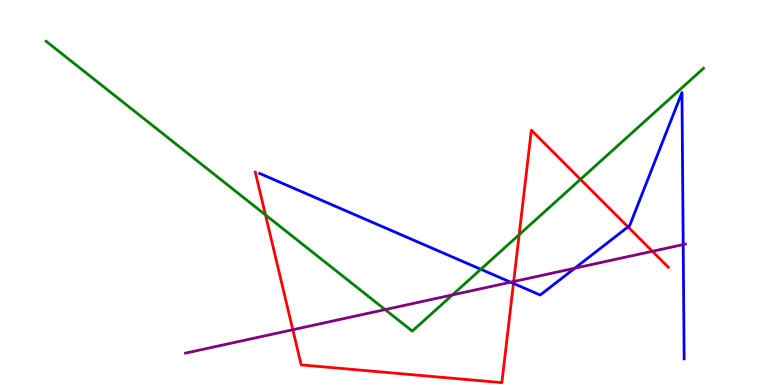[{'lines': ['blue', 'red'], 'intersections': [{'x': 6.63, 'y': 2.64}, {'x': 8.1, 'y': 4.11}]}, {'lines': ['green', 'red'], 'intersections': [{'x': 3.43, 'y': 4.42}, {'x': 6.7, 'y': 3.9}, {'x': 7.49, 'y': 5.34}]}, {'lines': ['purple', 'red'], 'intersections': [{'x': 3.78, 'y': 1.44}, {'x': 6.63, 'y': 2.69}, {'x': 8.42, 'y': 3.47}]}, {'lines': ['blue', 'green'], 'intersections': [{'x': 6.2, 'y': 3.01}]}, {'lines': ['blue', 'purple'], 'intersections': [{'x': 6.59, 'y': 2.67}, {'x': 7.42, 'y': 3.03}, {'x': 8.82, 'y': 3.65}]}, {'lines': ['green', 'purple'], 'intersections': [{'x': 4.97, 'y': 1.96}, {'x': 5.84, 'y': 2.34}]}]